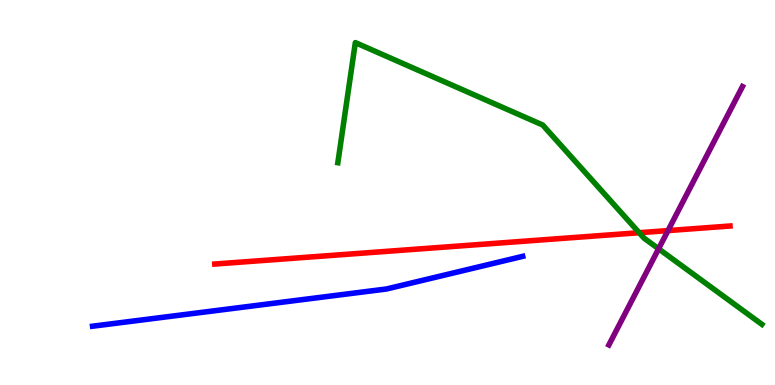[{'lines': ['blue', 'red'], 'intersections': []}, {'lines': ['green', 'red'], 'intersections': [{'x': 8.25, 'y': 3.96}]}, {'lines': ['purple', 'red'], 'intersections': [{'x': 8.62, 'y': 4.01}]}, {'lines': ['blue', 'green'], 'intersections': []}, {'lines': ['blue', 'purple'], 'intersections': []}, {'lines': ['green', 'purple'], 'intersections': [{'x': 8.5, 'y': 3.54}]}]